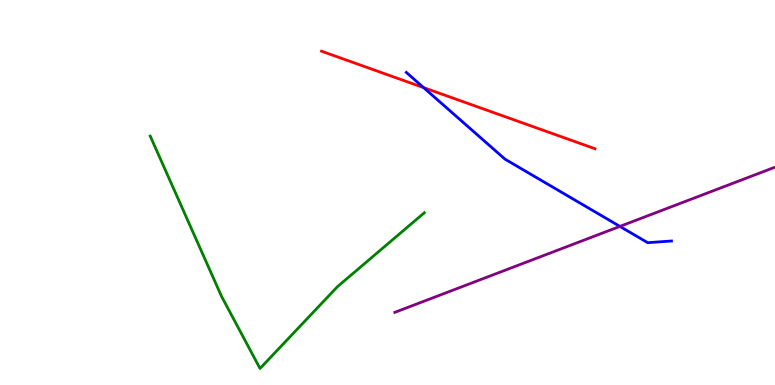[{'lines': ['blue', 'red'], 'intersections': [{'x': 5.47, 'y': 7.72}]}, {'lines': ['green', 'red'], 'intersections': []}, {'lines': ['purple', 'red'], 'intersections': []}, {'lines': ['blue', 'green'], 'intersections': []}, {'lines': ['blue', 'purple'], 'intersections': [{'x': 8.0, 'y': 4.12}]}, {'lines': ['green', 'purple'], 'intersections': []}]